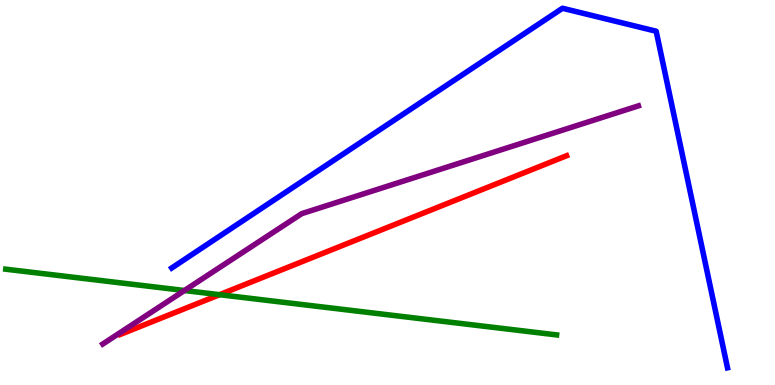[{'lines': ['blue', 'red'], 'intersections': []}, {'lines': ['green', 'red'], 'intersections': [{'x': 2.83, 'y': 2.35}]}, {'lines': ['purple', 'red'], 'intersections': []}, {'lines': ['blue', 'green'], 'intersections': []}, {'lines': ['blue', 'purple'], 'intersections': []}, {'lines': ['green', 'purple'], 'intersections': [{'x': 2.38, 'y': 2.45}]}]